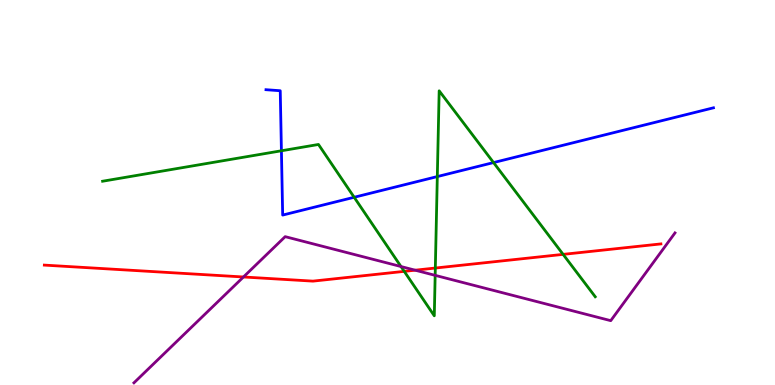[{'lines': ['blue', 'red'], 'intersections': []}, {'lines': ['green', 'red'], 'intersections': [{'x': 5.22, 'y': 2.95}, {'x': 5.62, 'y': 3.04}, {'x': 7.27, 'y': 3.39}]}, {'lines': ['purple', 'red'], 'intersections': [{'x': 3.14, 'y': 2.81}, {'x': 5.36, 'y': 2.98}]}, {'lines': ['blue', 'green'], 'intersections': [{'x': 3.63, 'y': 6.08}, {'x': 4.57, 'y': 4.88}, {'x': 5.64, 'y': 5.41}, {'x': 6.37, 'y': 5.78}]}, {'lines': ['blue', 'purple'], 'intersections': []}, {'lines': ['green', 'purple'], 'intersections': [{'x': 5.17, 'y': 3.08}, {'x': 5.62, 'y': 2.85}]}]